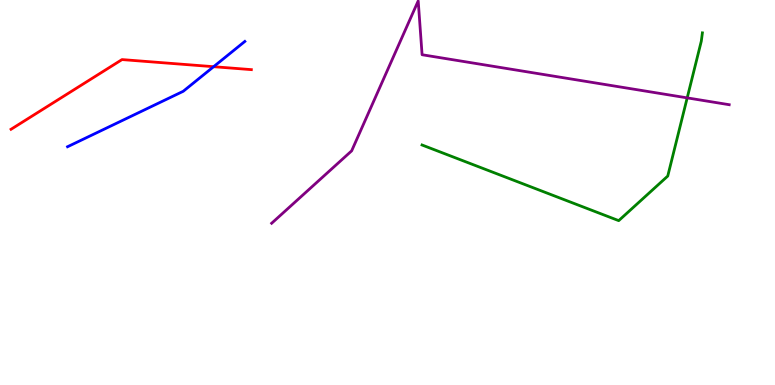[{'lines': ['blue', 'red'], 'intersections': [{'x': 2.76, 'y': 8.27}]}, {'lines': ['green', 'red'], 'intersections': []}, {'lines': ['purple', 'red'], 'intersections': []}, {'lines': ['blue', 'green'], 'intersections': []}, {'lines': ['blue', 'purple'], 'intersections': []}, {'lines': ['green', 'purple'], 'intersections': [{'x': 8.87, 'y': 7.46}]}]